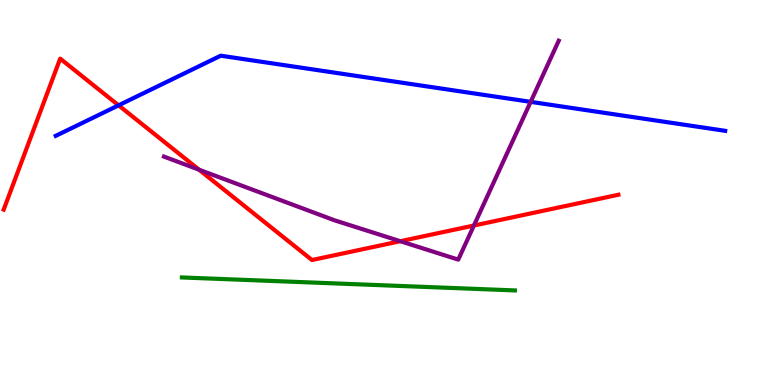[{'lines': ['blue', 'red'], 'intersections': [{'x': 1.53, 'y': 7.26}]}, {'lines': ['green', 'red'], 'intersections': []}, {'lines': ['purple', 'red'], 'intersections': [{'x': 2.57, 'y': 5.59}, {'x': 5.17, 'y': 3.73}, {'x': 6.11, 'y': 4.14}]}, {'lines': ['blue', 'green'], 'intersections': []}, {'lines': ['blue', 'purple'], 'intersections': [{'x': 6.85, 'y': 7.35}]}, {'lines': ['green', 'purple'], 'intersections': []}]